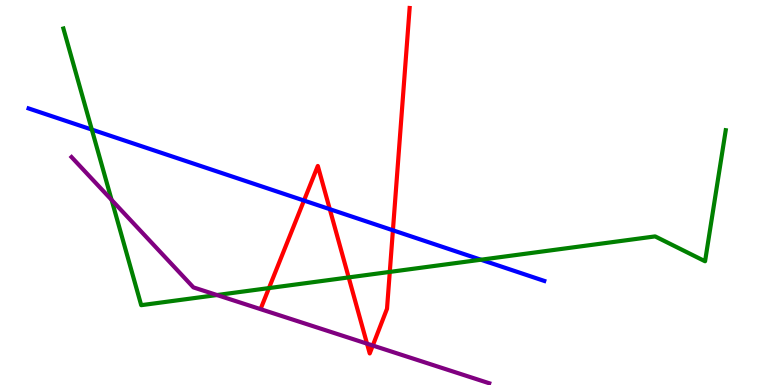[{'lines': ['blue', 'red'], 'intersections': [{'x': 3.92, 'y': 4.79}, {'x': 4.26, 'y': 4.57}, {'x': 5.07, 'y': 4.02}]}, {'lines': ['green', 'red'], 'intersections': [{'x': 3.47, 'y': 2.52}, {'x': 4.5, 'y': 2.79}, {'x': 5.03, 'y': 2.94}]}, {'lines': ['purple', 'red'], 'intersections': [{'x': 4.74, 'y': 1.07}, {'x': 4.81, 'y': 1.03}]}, {'lines': ['blue', 'green'], 'intersections': [{'x': 1.18, 'y': 6.63}, {'x': 6.21, 'y': 3.25}]}, {'lines': ['blue', 'purple'], 'intersections': []}, {'lines': ['green', 'purple'], 'intersections': [{'x': 1.44, 'y': 4.81}, {'x': 2.8, 'y': 2.34}]}]